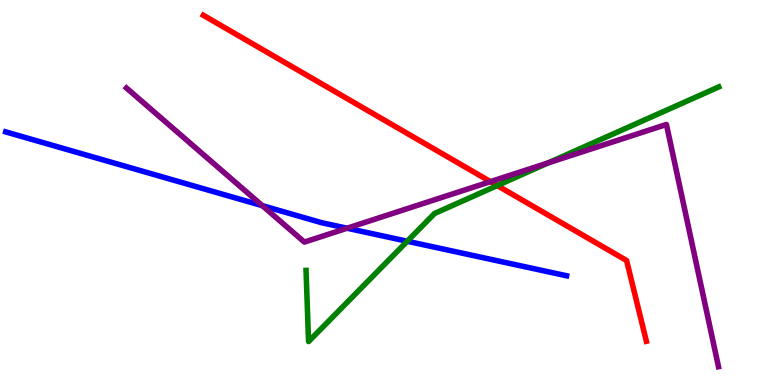[{'lines': ['blue', 'red'], 'intersections': []}, {'lines': ['green', 'red'], 'intersections': [{'x': 6.42, 'y': 5.18}]}, {'lines': ['purple', 'red'], 'intersections': [{'x': 6.33, 'y': 5.28}]}, {'lines': ['blue', 'green'], 'intersections': [{'x': 5.25, 'y': 3.73}]}, {'lines': ['blue', 'purple'], 'intersections': [{'x': 3.38, 'y': 4.66}, {'x': 4.48, 'y': 4.07}]}, {'lines': ['green', 'purple'], 'intersections': [{'x': 7.07, 'y': 5.77}]}]